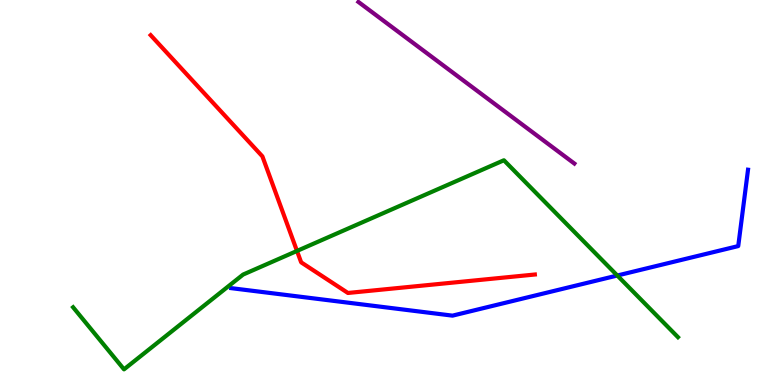[{'lines': ['blue', 'red'], 'intersections': []}, {'lines': ['green', 'red'], 'intersections': [{'x': 3.83, 'y': 3.48}]}, {'lines': ['purple', 'red'], 'intersections': []}, {'lines': ['blue', 'green'], 'intersections': [{'x': 7.97, 'y': 2.84}]}, {'lines': ['blue', 'purple'], 'intersections': []}, {'lines': ['green', 'purple'], 'intersections': []}]